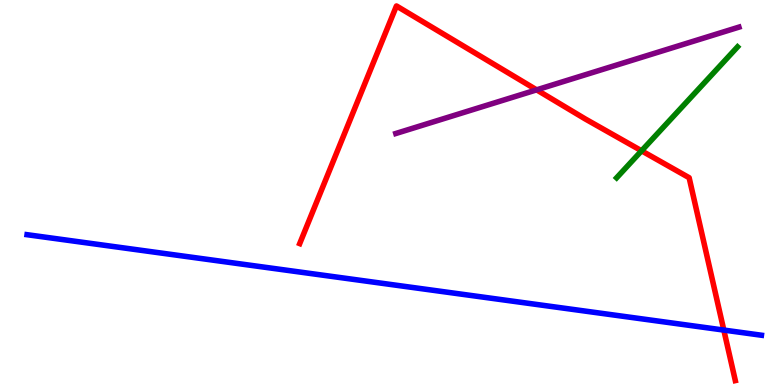[{'lines': ['blue', 'red'], 'intersections': [{'x': 9.34, 'y': 1.43}]}, {'lines': ['green', 'red'], 'intersections': [{'x': 8.28, 'y': 6.08}]}, {'lines': ['purple', 'red'], 'intersections': [{'x': 6.92, 'y': 7.67}]}, {'lines': ['blue', 'green'], 'intersections': []}, {'lines': ['blue', 'purple'], 'intersections': []}, {'lines': ['green', 'purple'], 'intersections': []}]